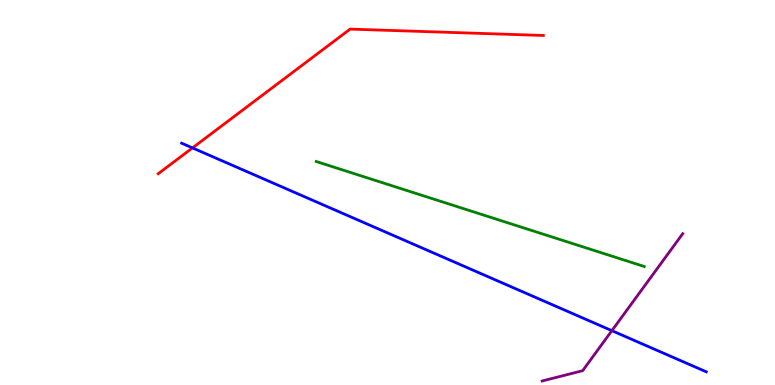[{'lines': ['blue', 'red'], 'intersections': [{'x': 2.48, 'y': 6.16}]}, {'lines': ['green', 'red'], 'intersections': []}, {'lines': ['purple', 'red'], 'intersections': []}, {'lines': ['blue', 'green'], 'intersections': []}, {'lines': ['blue', 'purple'], 'intersections': [{'x': 7.9, 'y': 1.41}]}, {'lines': ['green', 'purple'], 'intersections': []}]